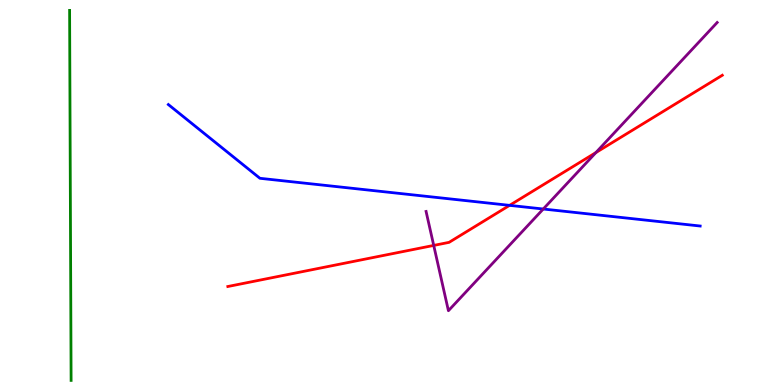[{'lines': ['blue', 'red'], 'intersections': [{'x': 6.58, 'y': 4.67}]}, {'lines': ['green', 'red'], 'intersections': []}, {'lines': ['purple', 'red'], 'intersections': [{'x': 5.6, 'y': 3.63}, {'x': 7.69, 'y': 6.04}]}, {'lines': ['blue', 'green'], 'intersections': []}, {'lines': ['blue', 'purple'], 'intersections': [{'x': 7.01, 'y': 4.57}]}, {'lines': ['green', 'purple'], 'intersections': []}]